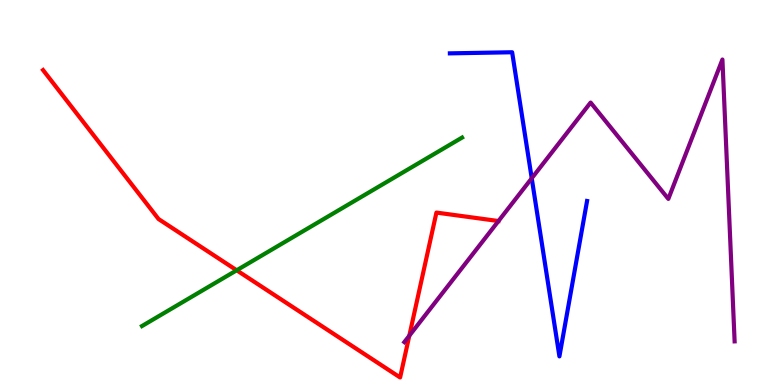[{'lines': ['blue', 'red'], 'intersections': []}, {'lines': ['green', 'red'], 'intersections': [{'x': 3.05, 'y': 2.98}]}, {'lines': ['purple', 'red'], 'intersections': [{'x': 5.28, 'y': 1.28}]}, {'lines': ['blue', 'green'], 'intersections': []}, {'lines': ['blue', 'purple'], 'intersections': [{'x': 6.86, 'y': 5.37}]}, {'lines': ['green', 'purple'], 'intersections': []}]